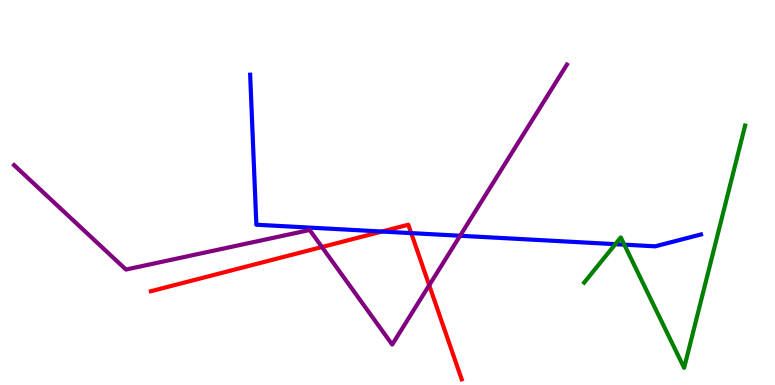[{'lines': ['blue', 'red'], 'intersections': [{'x': 4.93, 'y': 3.99}, {'x': 5.31, 'y': 3.95}]}, {'lines': ['green', 'red'], 'intersections': []}, {'lines': ['purple', 'red'], 'intersections': [{'x': 4.15, 'y': 3.58}, {'x': 5.54, 'y': 2.59}]}, {'lines': ['blue', 'green'], 'intersections': [{'x': 7.94, 'y': 3.66}, {'x': 8.06, 'y': 3.65}]}, {'lines': ['blue', 'purple'], 'intersections': [{'x': 5.94, 'y': 3.88}]}, {'lines': ['green', 'purple'], 'intersections': []}]